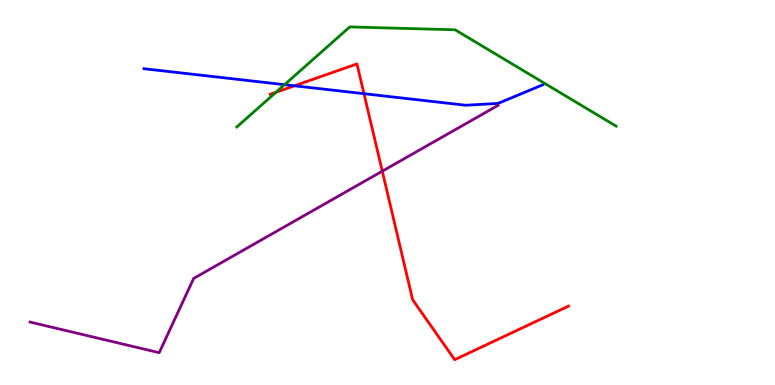[{'lines': ['blue', 'red'], 'intersections': [{'x': 3.8, 'y': 7.77}, {'x': 4.7, 'y': 7.57}]}, {'lines': ['green', 'red'], 'intersections': [{'x': 3.56, 'y': 7.6}]}, {'lines': ['purple', 'red'], 'intersections': [{'x': 4.93, 'y': 5.55}]}, {'lines': ['blue', 'green'], 'intersections': [{'x': 3.67, 'y': 7.8}]}, {'lines': ['blue', 'purple'], 'intersections': []}, {'lines': ['green', 'purple'], 'intersections': []}]